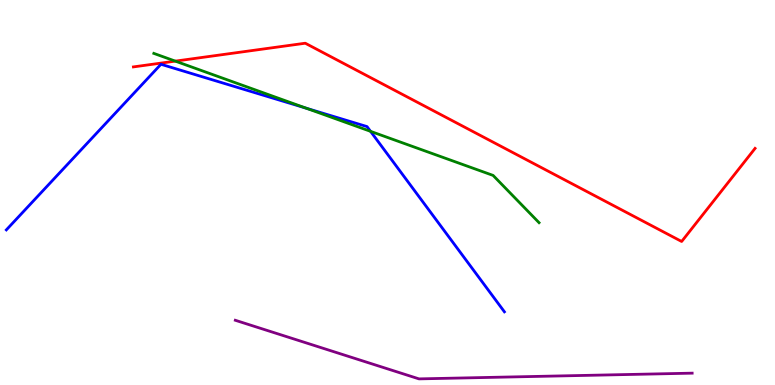[{'lines': ['blue', 'red'], 'intersections': []}, {'lines': ['green', 'red'], 'intersections': [{'x': 2.26, 'y': 8.41}]}, {'lines': ['purple', 'red'], 'intersections': []}, {'lines': ['blue', 'green'], 'intersections': [{'x': 3.95, 'y': 7.19}, {'x': 4.78, 'y': 6.59}]}, {'lines': ['blue', 'purple'], 'intersections': []}, {'lines': ['green', 'purple'], 'intersections': []}]